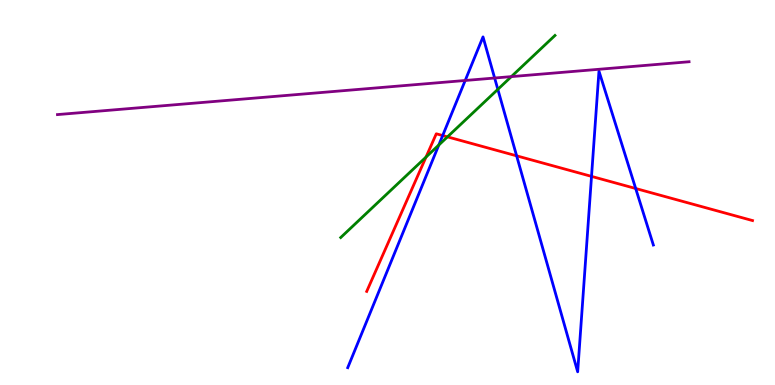[{'lines': ['blue', 'red'], 'intersections': [{'x': 5.71, 'y': 6.48}, {'x': 6.67, 'y': 5.95}, {'x': 7.63, 'y': 5.42}, {'x': 8.2, 'y': 5.1}]}, {'lines': ['green', 'red'], 'intersections': [{'x': 5.5, 'y': 5.92}, {'x': 5.77, 'y': 6.45}]}, {'lines': ['purple', 'red'], 'intersections': []}, {'lines': ['blue', 'green'], 'intersections': [{'x': 5.66, 'y': 6.23}, {'x': 6.42, 'y': 7.68}]}, {'lines': ['blue', 'purple'], 'intersections': [{'x': 6.0, 'y': 7.91}, {'x': 6.38, 'y': 7.97}]}, {'lines': ['green', 'purple'], 'intersections': [{'x': 6.6, 'y': 8.01}]}]